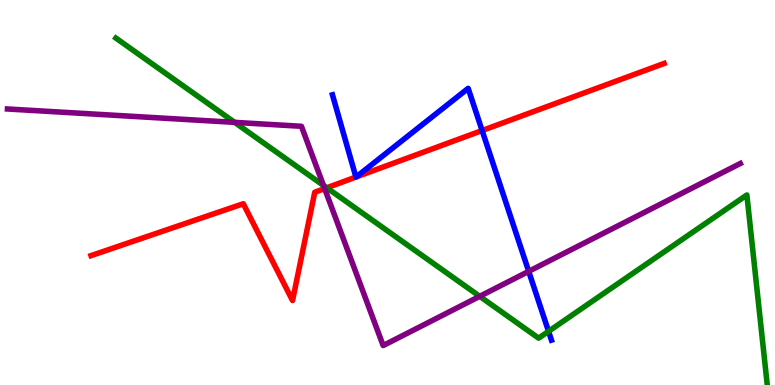[{'lines': ['blue', 'red'], 'intersections': [{'x': 4.59, 'y': 5.4}, {'x': 4.6, 'y': 5.4}, {'x': 6.22, 'y': 6.61}]}, {'lines': ['green', 'red'], 'intersections': [{'x': 4.22, 'y': 5.12}]}, {'lines': ['purple', 'red'], 'intersections': [{'x': 4.19, 'y': 5.1}]}, {'lines': ['blue', 'green'], 'intersections': [{'x': 7.08, 'y': 1.39}]}, {'lines': ['blue', 'purple'], 'intersections': [{'x': 6.82, 'y': 2.95}]}, {'lines': ['green', 'purple'], 'intersections': [{'x': 3.03, 'y': 6.82}, {'x': 4.17, 'y': 5.18}, {'x': 6.19, 'y': 2.3}]}]